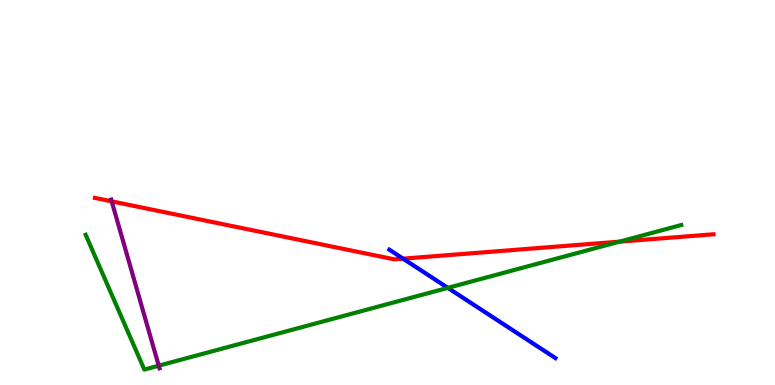[{'lines': ['blue', 'red'], 'intersections': [{'x': 5.2, 'y': 3.28}]}, {'lines': ['green', 'red'], 'intersections': [{'x': 7.99, 'y': 3.72}]}, {'lines': ['purple', 'red'], 'intersections': [{'x': 1.44, 'y': 4.77}]}, {'lines': ['blue', 'green'], 'intersections': [{'x': 5.78, 'y': 2.52}]}, {'lines': ['blue', 'purple'], 'intersections': []}, {'lines': ['green', 'purple'], 'intersections': [{'x': 2.05, 'y': 0.502}]}]